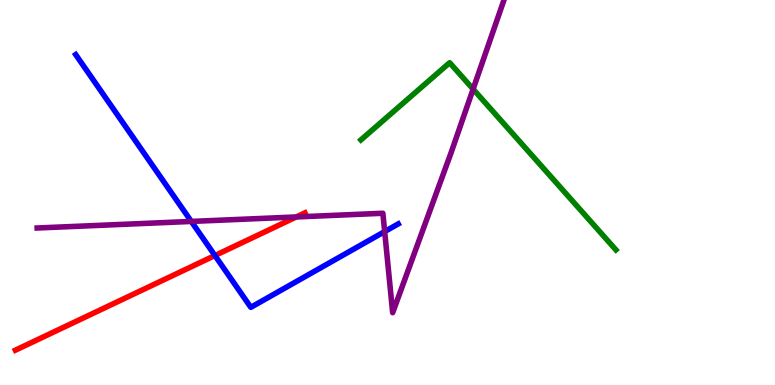[{'lines': ['blue', 'red'], 'intersections': [{'x': 2.77, 'y': 3.36}]}, {'lines': ['green', 'red'], 'intersections': []}, {'lines': ['purple', 'red'], 'intersections': [{'x': 3.82, 'y': 4.36}]}, {'lines': ['blue', 'green'], 'intersections': []}, {'lines': ['blue', 'purple'], 'intersections': [{'x': 2.47, 'y': 4.25}, {'x': 4.96, 'y': 3.98}]}, {'lines': ['green', 'purple'], 'intersections': [{'x': 6.1, 'y': 7.69}]}]